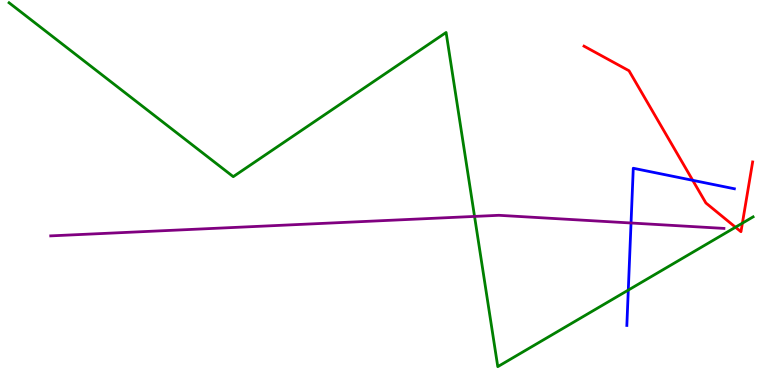[{'lines': ['blue', 'red'], 'intersections': [{'x': 8.94, 'y': 5.32}]}, {'lines': ['green', 'red'], 'intersections': [{'x': 9.49, 'y': 4.1}, {'x': 9.58, 'y': 4.2}]}, {'lines': ['purple', 'red'], 'intersections': []}, {'lines': ['blue', 'green'], 'intersections': [{'x': 8.11, 'y': 2.47}]}, {'lines': ['blue', 'purple'], 'intersections': [{'x': 8.14, 'y': 4.21}]}, {'lines': ['green', 'purple'], 'intersections': [{'x': 6.12, 'y': 4.38}]}]